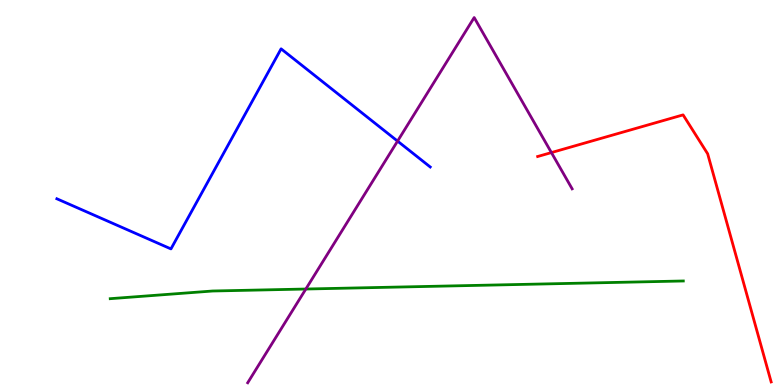[{'lines': ['blue', 'red'], 'intersections': []}, {'lines': ['green', 'red'], 'intersections': []}, {'lines': ['purple', 'red'], 'intersections': [{'x': 7.11, 'y': 6.04}]}, {'lines': ['blue', 'green'], 'intersections': []}, {'lines': ['blue', 'purple'], 'intersections': [{'x': 5.13, 'y': 6.33}]}, {'lines': ['green', 'purple'], 'intersections': [{'x': 3.95, 'y': 2.49}]}]